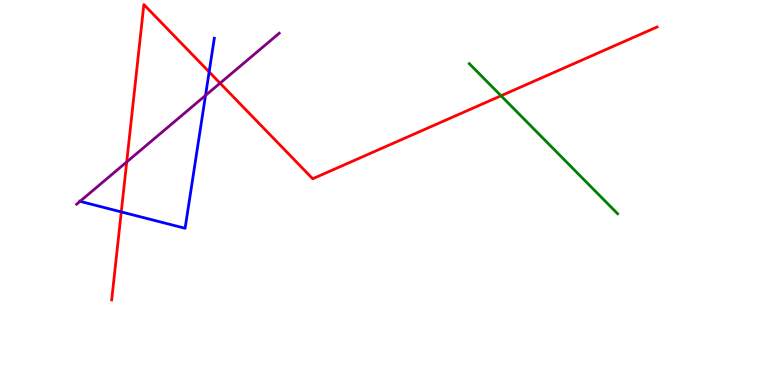[{'lines': ['blue', 'red'], 'intersections': [{'x': 1.56, 'y': 4.5}, {'x': 2.7, 'y': 8.13}]}, {'lines': ['green', 'red'], 'intersections': [{'x': 6.46, 'y': 7.51}]}, {'lines': ['purple', 'red'], 'intersections': [{'x': 1.64, 'y': 5.79}, {'x': 2.84, 'y': 7.84}]}, {'lines': ['blue', 'green'], 'intersections': []}, {'lines': ['blue', 'purple'], 'intersections': [{'x': 1.03, 'y': 4.77}, {'x': 2.65, 'y': 7.52}]}, {'lines': ['green', 'purple'], 'intersections': []}]